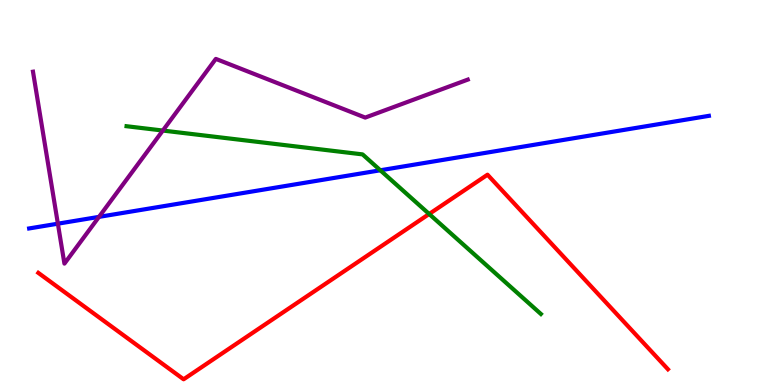[{'lines': ['blue', 'red'], 'intersections': []}, {'lines': ['green', 'red'], 'intersections': [{'x': 5.54, 'y': 4.44}]}, {'lines': ['purple', 'red'], 'intersections': []}, {'lines': ['blue', 'green'], 'intersections': [{'x': 4.91, 'y': 5.58}]}, {'lines': ['blue', 'purple'], 'intersections': [{'x': 0.747, 'y': 4.19}, {'x': 1.28, 'y': 4.37}]}, {'lines': ['green', 'purple'], 'intersections': [{'x': 2.1, 'y': 6.61}]}]